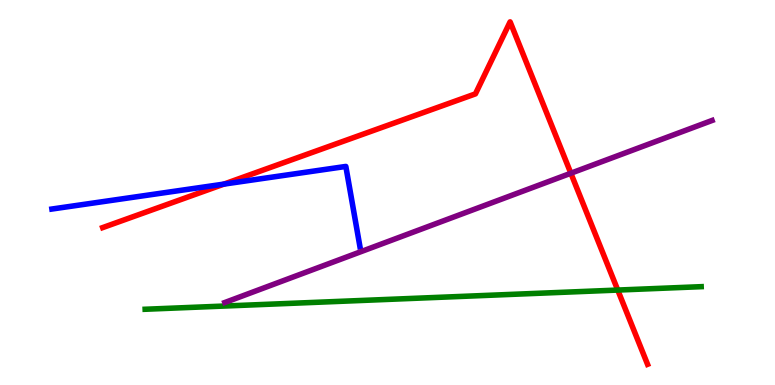[{'lines': ['blue', 'red'], 'intersections': [{'x': 2.89, 'y': 5.22}]}, {'lines': ['green', 'red'], 'intersections': [{'x': 7.97, 'y': 2.47}]}, {'lines': ['purple', 'red'], 'intersections': [{'x': 7.37, 'y': 5.5}]}, {'lines': ['blue', 'green'], 'intersections': []}, {'lines': ['blue', 'purple'], 'intersections': []}, {'lines': ['green', 'purple'], 'intersections': []}]